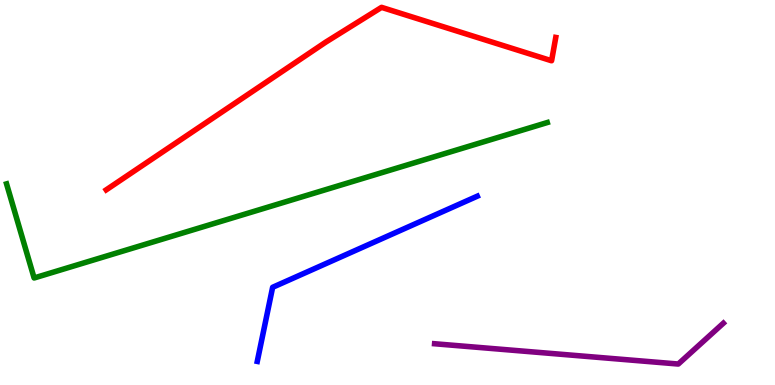[{'lines': ['blue', 'red'], 'intersections': []}, {'lines': ['green', 'red'], 'intersections': []}, {'lines': ['purple', 'red'], 'intersections': []}, {'lines': ['blue', 'green'], 'intersections': []}, {'lines': ['blue', 'purple'], 'intersections': []}, {'lines': ['green', 'purple'], 'intersections': []}]